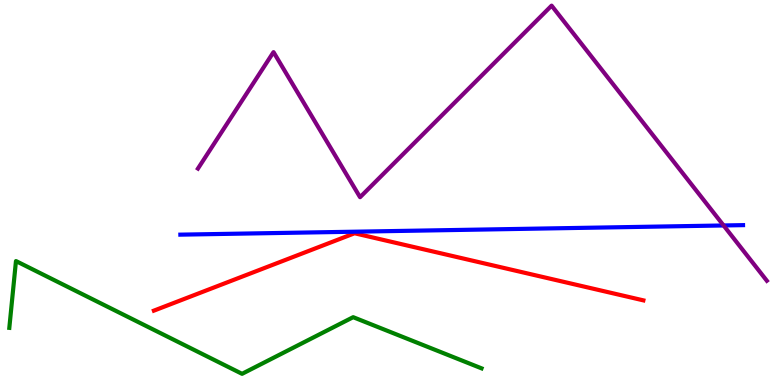[{'lines': ['blue', 'red'], 'intersections': []}, {'lines': ['green', 'red'], 'intersections': []}, {'lines': ['purple', 'red'], 'intersections': []}, {'lines': ['blue', 'green'], 'intersections': []}, {'lines': ['blue', 'purple'], 'intersections': [{'x': 9.34, 'y': 4.14}]}, {'lines': ['green', 'purple'], 'intersections': []}]